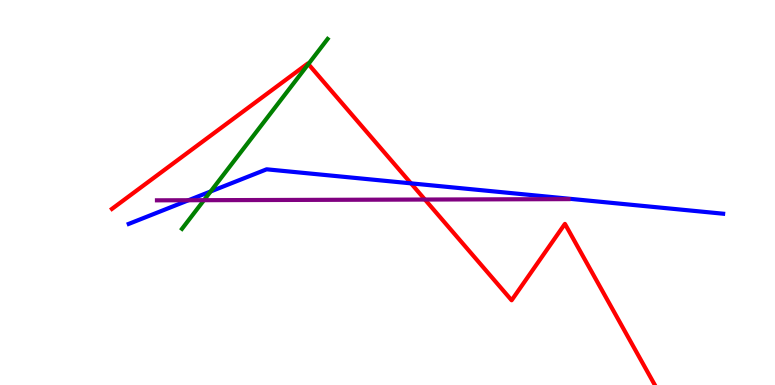[{'lines': ['blue', 'red'], 'intersections': [{'x': 5.3, 'y': 5.24}]}, {'lines': ['green', 'red'], 'intersections': [{'x': 3.98, 'y': 8.34}]}, {'lines': ['purple', 'red'], 'intersections': [{'x': 5.48, 'y': 4.82}]}, {'lines': ['blue', 'green'], 'intersections': [{'x': 2.72, 'y': 5.03}]}, {'lines': ['blue', 'purple'], 'intersections': [{'x': 2.43, 'y': 4.8}]}, {'lines': ['green', 'purple'], 'intersections': [{'x': 2.63, 'y': 4.8}]}]